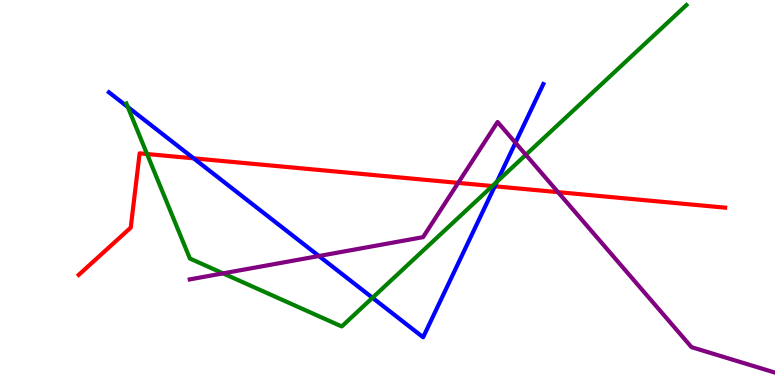[{'lines': ['blue', 'red'], 'intersections': [{'x': 2.5, 'y': 5.89}, {'x': 6.38, 'y': 5.16}]}, {'lines': ['green', 'red'], 'intersections': [{'x': 1.9, 'y': 6.0}, {'x': 6.35, 'y': 5.17}]}, {'lines': ['purple', 'red'], 'intersections': [{'x': 5.91, 'y': 5.25}, {'x': 7.2, 'y': 5.01}]}, {'lines': ['blue', 'green'], 'intersections': [{'x': 1.65, 'y': 7.22}, {'x': 4.81, 'y': 2.27}, {'x': 6.41, 'y': 5.28}]}, {'lines': ['blue', 'purple'], 'intersections': [{'x': 4.12, 'y': 3.35}, {'x': 6.65, 'y': 6.29}]}, {'lines': ['green', 'purple'], 'intersections': [{'x': 2.88, 'y': 2.9}, {'x': 6.78, 'y': 5.98}]}]